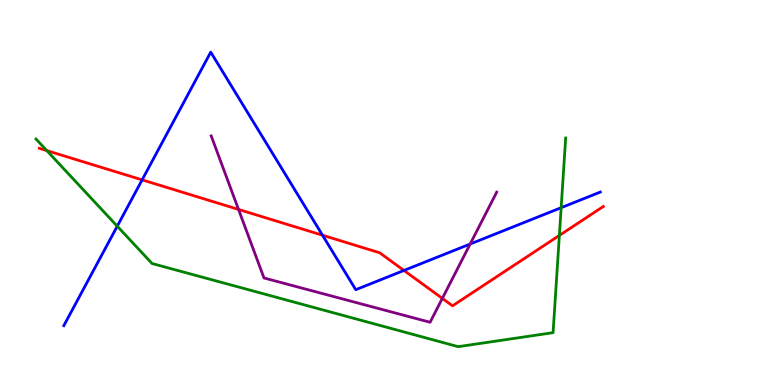[{'lines': ['blue', 'red'], 'intersections': [{'x': 1.83, 'y': 5.33}, {'x': 4.16, 'y': 3.89}, {'x': 5.21, 'y': 2.98}]}, {'lines': ['green', 'red'], 'intersections': [{'x': 0.604, 'y': 6.09}, {'x': 7.22, 'y': 3.88}]}, {'lines': ['purple', 'red'], 'intersections': [{'x': 3.08, 'y': 4.56}, {'x': 5.71, 'y': 2.25}]}, {'lines': ['blue', 'green'], 'intersections': [{'x': 1.51, 'y': 4.12}, {'x': 7.24, 'y': 4.61}]}, {'lines': ['blue', 'purple'], 'intersections': [{'x': 6.07, 'y': 3.66}]}, {'lines': ['green', 'purple'], 'intersections': []}]